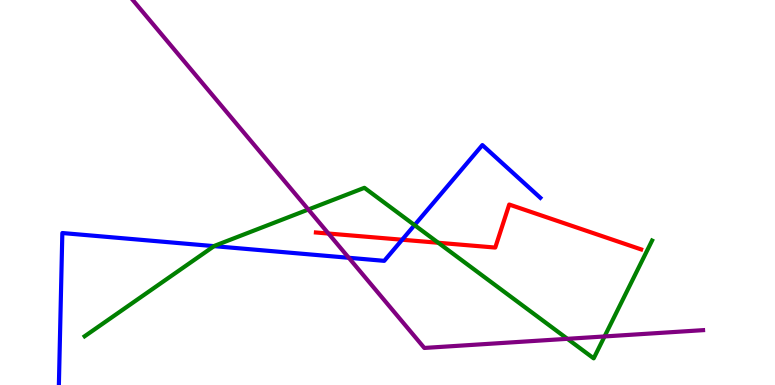[{'lines': ['blue', 'red'], 'intersections': [{'x': 5.19, 'y': 3.77}]}, {'lines': ['green', 'red'], 'intersections': [{'x': 5.66, 'y': 3.69}]}, {'lines': ['purple', 'red'], 'intersections': [{'x': 4.24, 'y': 3.93}]}, {'lines': ['blue', 'green'], 'intersections': [{'x': 2.76, 'y': 3.61}, {'x': 5.35, 'y': 4.15}]}, {'lines': ['blue', 'purple'], 'intersections': [{'x': 4.5, 'y': 3.3}]}, {'lines': ['green', 'purple'], 'intersections': [{'x': 3.98, 'y': 4.56}, {'x': 7.32, 'y': 1.2}, {'x': 7.8, 'y': 1.26}]}]